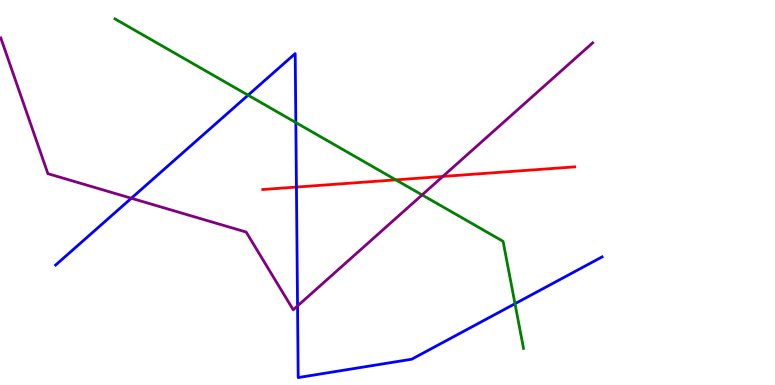[{'lines': ['blue', 'red'], 'intersections': [{'x': 3.83, 'y': 5.14}]}, {'lines': ['green', 'red'], 'intersections': [{'x': 5.11, 'y': 5.33}]}, {'lines': ['purple', 'red'], 'intersections': [{'x': 5.71, 'y': 5.42}]}, {'lines': ['blue', 'green'], 'intersections': [{'x': 3.2, 'y': 7.53}, {'x': 3.82, 'y': 6.82}, {'x': 6.65, 'y': 2.11}]}, {'lines': ['blue', 'purple'], 'intersections': [{'x': 1.69, 'y': 4.85}, {'x': 3.84, 'y': 2.05}]}, {'lines': ['green', 'purple'], 'intersections': [{'x': 5.45, 'y': 4.94}]}]